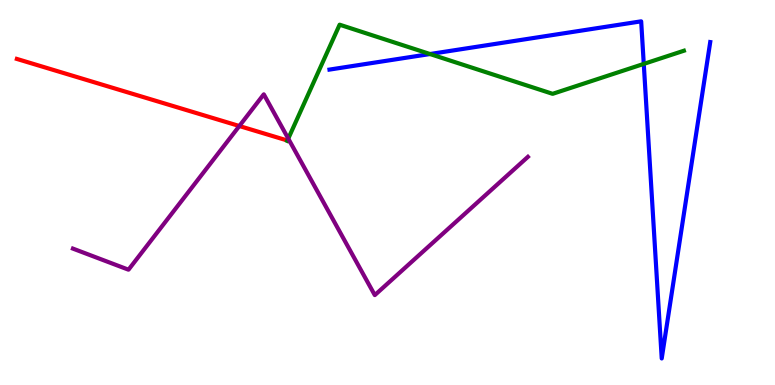[{'lines': ['blue', 'red'], 'intersections': []}, {'lines': ['green', 'red'], 'intersections': [{'x': 3.71, 'y': 6.35}]}, {'lines': ['purple', 'red'], 'intersections': [{'x': 3.09, 'y': 6.73}]}, {'lines': ['blue', 'green'], 'intersections': [{'x': 5.55, 'y': 8.6}, {'x': 8.31, 'y': 8.34}]}, {'lines': ['blue', 'purple'], 'intersections': []}, {'lines': ['green', 'purple'], 'intersections': [{'x': 3.72, 'y': 6.4}]}]